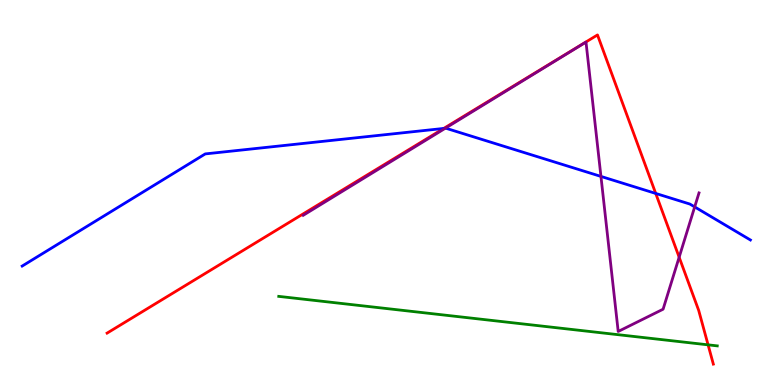[{'lines': ['blue', 'red'], 'intersections': [{'x': 5.73, 'y': 6.66}, {'x': 8.46, 'y': 4.98}]}, {'lines': ['green', 'red'], 'intersections': [{'x': 9.14, 'y': 1.04}]}, {'lines': ['purple', 'red'], 'intersections': [{'x': 8.76, 'y': 3.32}]}, {'lines': ['blue', 'green'], 'intersections': []}, {'lines': ['blue', 'purple'], 'intersections': [{'x': 5.75, 'y': 6.67}, {'x': 7.75, 'y': 5.42}, {'x': 8.96, 'y': 4.63}]}, {'lines': ['green', 'purple'], 'intersections': []}]